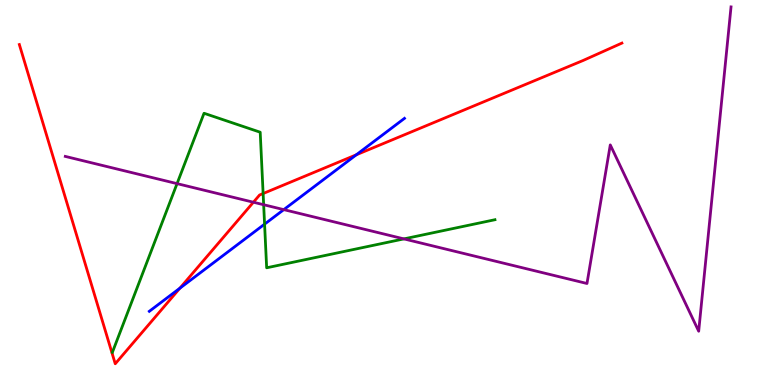[{'lines': ['blue', 'red'], 'intersections': [{'x': 2.32, 'y': 2.51}, {'x': 4.6, 'y': 5.98}]}, {'lines': ['green', 'red'], 'intersections': [{'x': 3.4, 'y': 4.97}]}, {'lines': ['purple', 'red'], 'intersections': [{'x': 3.27, 'y': 4.75}]}, {'lines': ['blue', 'green'], 'intersections': [{'x': 3.41, 'y': 4.18}]}, {'lines': ['blue', 'purple'], 'intersections': [{'x': 3.66, 'y': 4.56}]}, {'lines': ['green', 'purple'], 'intersections': [{'x': 2.28, 'y': 5.23}, {'x': 3.4, 'y': 4.68}, {'x': 5.21, 'y': 3.8}]}]